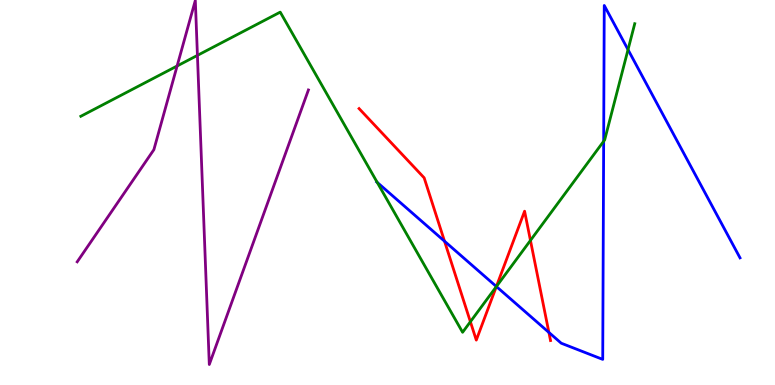[{'lines': ['blue', 'red'], 'intersections': [{'x': 5.74, 'y': 3.73}, {'x': 6.4, 'y': 2.56}, {'x': 7.08, 'y': 1.37}]}, {'lines': ['green', 'red'], 'intersections': [{'x': 6.07, 'y': 1.64}, {'x': 6.4, 'y': 2.56}, {'x': 6.84, 'y': 3.76}]}, {'lines': ['purple', 'red'], 'intersections': []}, {'lines': ['blue', 'green'], 'intersections': [{'x': 4.87, 'y': 5.26}, {'x': 6.41, 'y': 2.56}, {'x': 7.79, 'y': 6.33}, {'x': 8.1, 'y': 8.71}]}, {'lines': ['blue', 'purple'], 'intersections': []}, {'lines': ['green', 'purple'], 'intersections': [{'x': 2.29, 'y': 8.29}, {'x': 2.55, 'y': 8.56}]}]